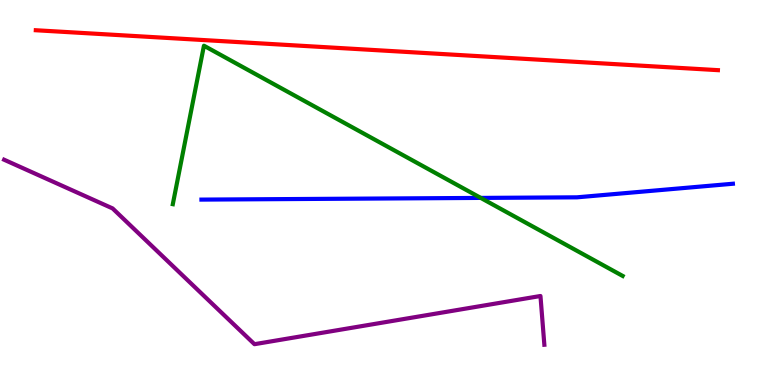[{'lines': ['blue', 'red'], 'intersections': []}, {'lines': ['green', 'red'], 'intersections': []}, {'lines': ['purple', 'red'], 'intersections': []}, {'lines': ['blue', 'green'], 'intersections': [{'x': 6.2, 'y': 4.86}]}, {'lines': ['blue', 'purple'], 'intersections': []}, {'lines': ['green', 'purple'], 'intersections': []}]